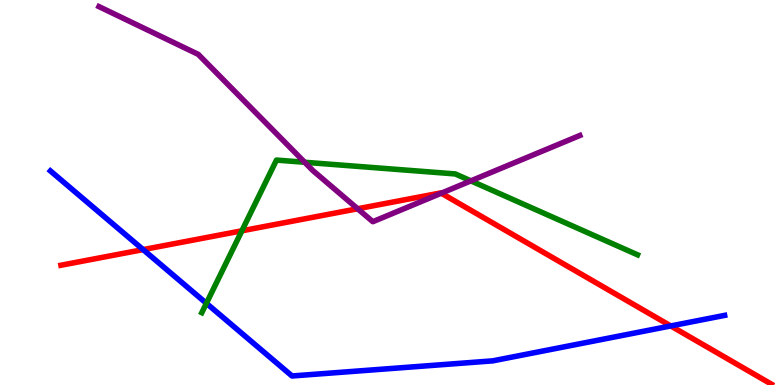[{'lines': ['blue', 'red'], 'intersections': [{'x': 1.85, 'y': 3.52}, {'x': 8.66, 'y': 1.53}]}, {'lines': ['green', 'red'], 'intersections': [{'x': 3.12, 'y': 4.01}]}, {'lines': ['purple', 'red'], 'intersections': [{'x': 4.62, 'y': 4.58}, {'x': 5.69, 'y': 4.98}]}, {'lines': ['blue', 'green'], 'intersections': [{'x': 2.66, 'y': 2.12}]}, {'lines': ['blue', 'purple'], 'intersections': []}, {'lines': ['green', 'purple'], 'intersections': [{'x': 3.93, 'y': 5.79}, {'x': 6.08, 'y': 5.3}]}]